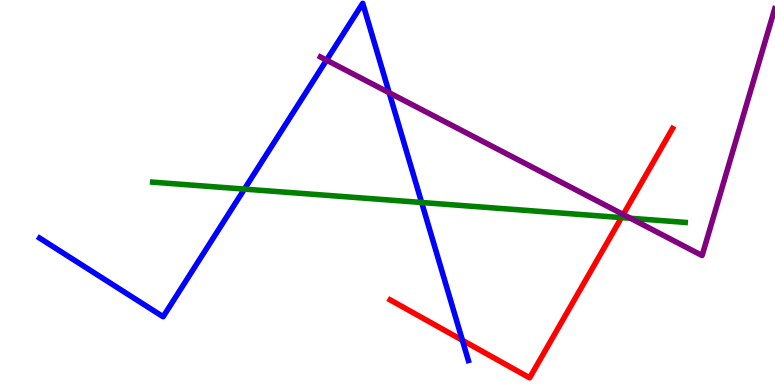[{'lines': ['blue', 'red'], 'intersections': [{'x': 5.97, 'y': 1.16}]}, {'lines': ['green', 'red'], 'intersections': [{'x': 8.02, 'y': 4.35}]}, {'lines': ['purple', 'red'], 'intersections': [{'x': 8.04, 'y': 4.43}]}, {'lines': ['blue', 'green'], 'intersections': [{'x': 3.15, 'y': 5.09}, {'x': 5.44, 'y': 4.74}]}, {'lines': ['blue', 'purple'], 'intersections': [{'x': 4.21, 'y': 8.44}, {'x': 5.02, 'y': 7.59}]}, {'lines': ['green', 'purple'], 'intersections': [{'x': 8.14, 'y': 4.33}]}]